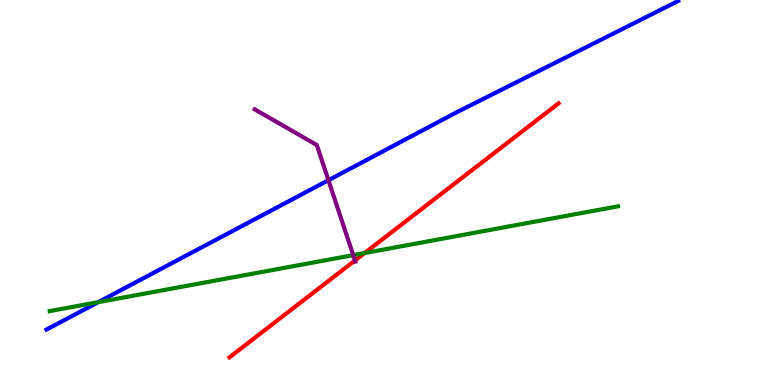[{'lines': ['blue', 'red'], 'intersections': []}, {'lines': ['green', 'red'], 'intersections': [{'x': 4.7, 'y': 3.43}]}, {'lines': ['purple', 'red'], 'intersections': [{'x': 4.58, 'y': 3.23}]}, {'lines': ['blue', 'green'], 'intersections': [{'x': 1.27, 'y': 2.15}]}, {'lines': ['blue', 'purple'], 'intersections': [{'x': 4.24, 'y': 5.32}]}, {'lines': ['green', 'purple'], 'intersections': [{'x': 4.56, 'y': 3.37}]}]